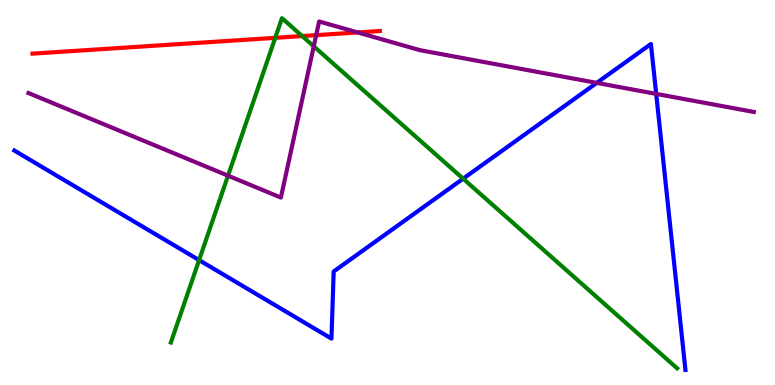[{'lines': ['blue', 'red'], 'intersections': []}, {'lines': ['green', 'red'], 'intersections': [{'x': 3.55, 'y': 9.02}, {'x': 3.9, 'y': 9.06}]}, {'lines': ['purple', 'red'], 'intersections': [{'x': 4.08, 'y': 9.09}, {'x': 4.62, 'y': 9.16}]}, {'lines': ['blue', 'green'], 'intersections': [{'x': 2.57, 'y': 3.24}, {'x': 5.98, 'y': 5.36}]}, {'lines': ['blue', 'purple'], 'intersections': [{'x': 7.7, 'y': 7.85}, {'x': 8.47, 'y': 7.56}]}, {'lines': ['green', 'purple'], 'intersections': [{'x': 2.94, 'y': 5.44}, {'x': 4.05, 'y': 8.8}]}]